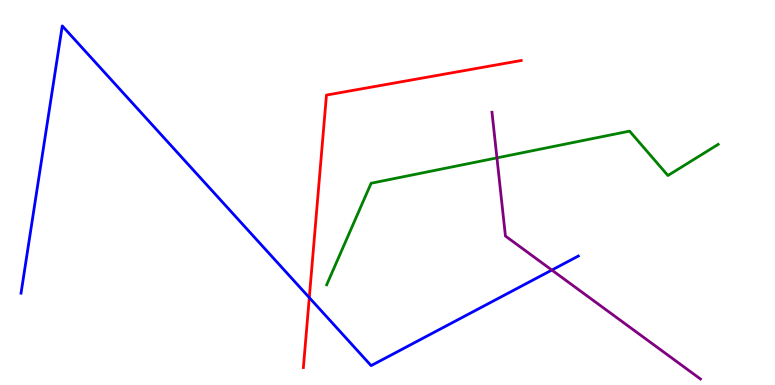[{'lines': ['blue', 'red'], 'intersections': [{'x': 3.99, 'y': 2.27}]}, {'lines': ['green', 'red'], 'intersections': []}, {'lines': ['purple', 'red'], 'intersections': []}, {'lines': ['blue', 'green'], 'intersections': []}, {'lines': ['blue', 'purple'], 'intersections': [{'x': 7.12, 'y': 2.99}]}, {'lines': ['green', 'purple'], 'intersections': [{'x': 6.41, 'y': 5.9}]}]